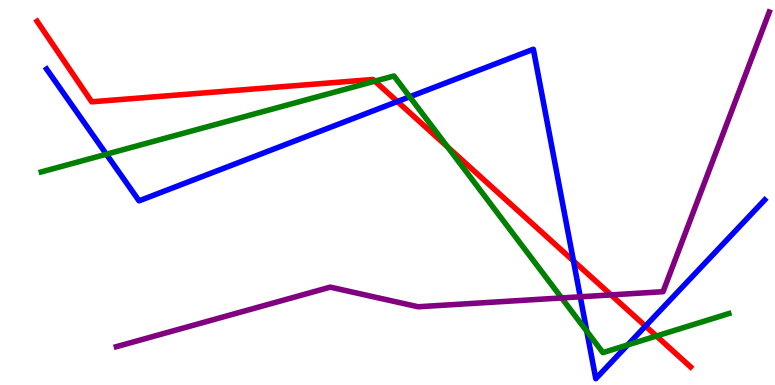[{'lines': ['blue', 'red'], 'intersections': [{'x': 5.13, 'y': 7.36}, {'x': 7.4, 'y': 3.22}, {'x': 8.33, 'y': 1.53}]}, {'lines': ['green', 'red'], 'intersections': [{'x': 4.84, 'y': 7.89}, {'x': 5.77, 'y': 6.18}, {'x': 8.47, 'y': 1.27}]}, {'lines': ['purple', 'red'], 'intersections': [{'x': 7.88, 'y': 2.34}]}, {'lines': ['blue', 'green'], 'intersections': [{'x': 1.37, 'y': 5.99}, {'x': 5.29, 'y': 7.49}, {'x': 7.57, 'y': 1.4}, {'x': 8.1, 'y': 1.04}]}, {'lines': ['blue', 'purple'], 'intersections': [{'x': 7.49, 'y': 2.29}]}, {'lines': ['green', 'purple'], 'intersections': [{'x': 7.25, 'y': 2.26}]}]